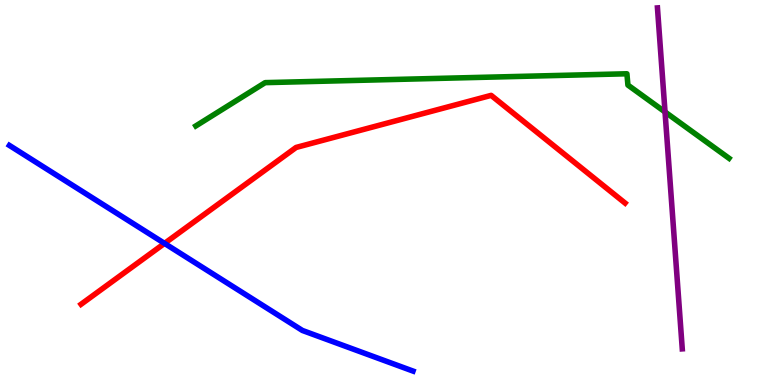[{'lines': ['blue', 'red'], 'intersections': [{'x': 2.12, 'y': 3.68}]}, {'lines': ['green', 'red'], 'intersections': []}, {'lines': ['purple', 'red'], 'intersections': []}, {'lines': ['blue', 'green'], 'intersections': []}, {'lines': ['blue', 'purple'], 'intersections': []}, {'lines': ['green', 'purple'], 'intersections': [{'x': 8.58, 'y': 7.09}]}]